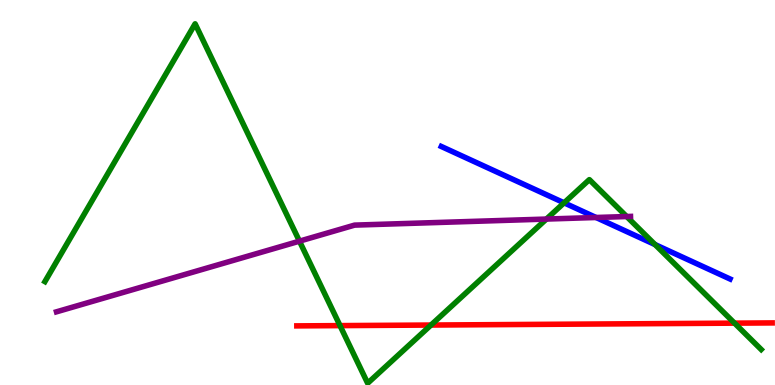[{'lines': ['blue', 'red'], 'intersections': []}, {'lines': ['green', 'red'], 'intersections': [{'x': 4.39, 'y': 1.54}, {'x': 5.56, 'y': 1.56}, {'x': 9.48, 'y': 1.61}]}, {'lines': ['purple', 'red'], 'intersections': []}, {'lines': ['blue', 'green'], 'intersections': [{'x': 7.28, 'y': 4.73}, {'x': 8.45, 'y': 3.65}]}, {'lines': ['blue', 'purple'], 'intersections': [{'x': 7.69, 'y': 4.35}]}, {'lines': ['green', 'purple'], 'intersections': [{'x': 3.86, 'y': 3.74}, {'x': 7.05, 'y': 4.31}, {'x': 8.09, 'y': 4.38}]}]